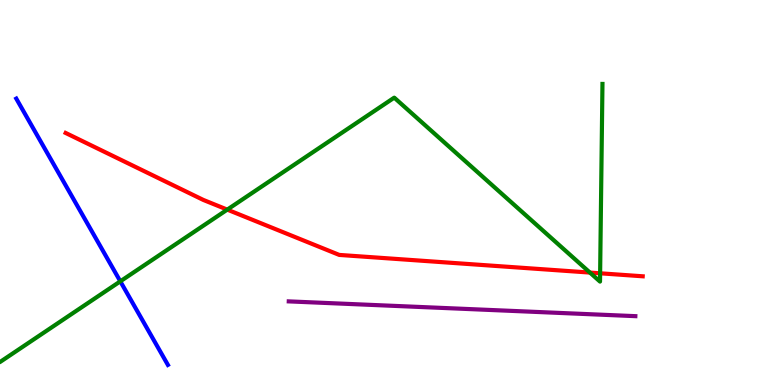[{'lines': ['blue', 'red'], 'intersections': []}, {'lines': ['green', 'red'], 'intersections': [{'x': 2.93, 'y': 4.56}, {'x': 7.61, 'y': 2.92}, {'x': 7.74, 'y': 2.9}]}, {'lines': ['purple', 'red'], 'intersections': []}, {'lines': ['blue', 'green'], 'intersections': [{'x': 1.55, 'y': 2.69}]}, {'lines': ['blue', 'purple'], 'intersections': []}, {'lines': ['green', 'purple'], 'intersections': []}]